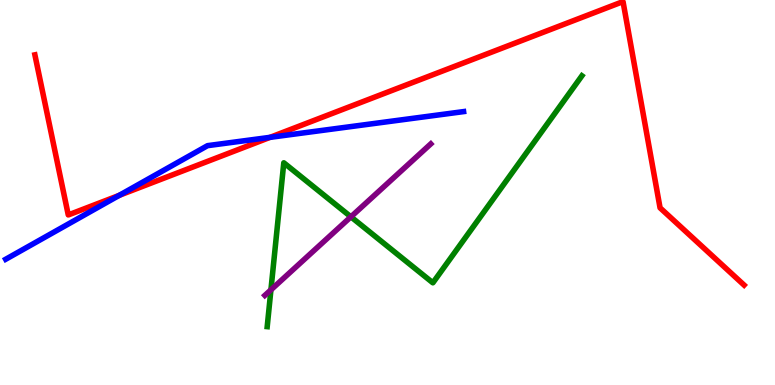[{'lines': ['blue', 'red'], 'intersections': [{'x': 1.54, 'y': 4.93}, {'x': 3.48, 'y': 6.43}]}, {'lines': ['green', 'red'], 'intersections': []}, {'lines': ['purple', 'red'], 'intersections': []}, {'lines': ['blue', 'green'], 'intersections': []}, {'lines': ['blue', 'purple'], 'intersections': []}, {'lines': ['green', 'purple'], 'intersections': [{'x': 3.5, 'y': 2.47}, {'x': 4.53, 'y': 4.37}]}]